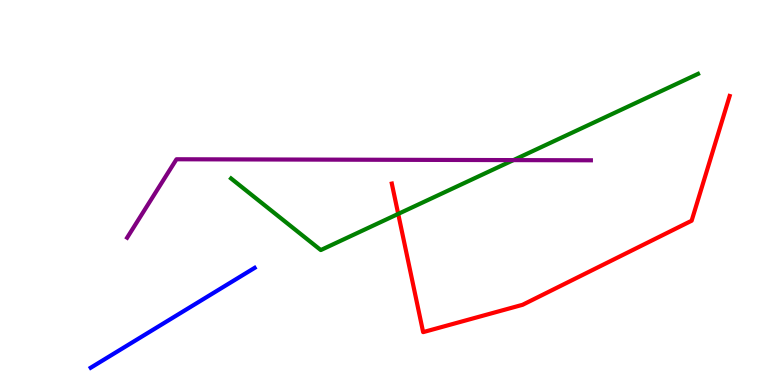[{'lines': ['blue', 'red'], 'intersections': []}, {'lines': ['green', 'red'], 'intersections': [{'x': 5.14, 'y': 4.44}]}, {'lines': ['purple', 'red'], 'intersections': []}, {'lines': ['blue', 'green'], 'intersections': []}, {'lines': ['blue', 'purple'], 'intersections': []}, {'lines': ['green', 'purple'], 'intersections': [{'x': 6.62, 'y': 5.84}]}]